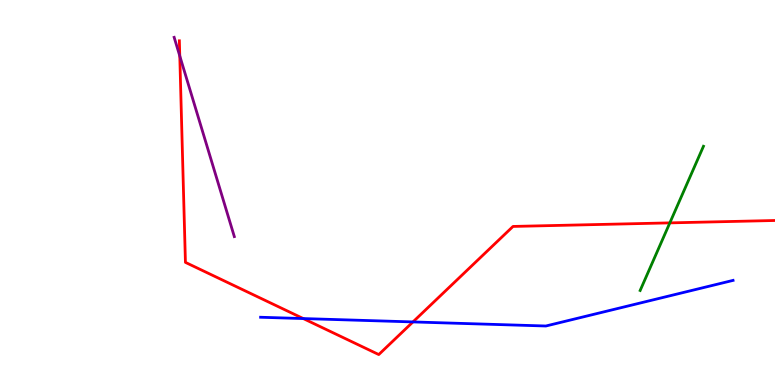[{'lines': ['blue', 'red'], 'intersections': [{'x': 3.91, 'y': 1.73}, {'x': 5.33, 'y': 1.64}]}, {'lines': ['green', 'red'], 'intersections': [{'x': 8.64, 'y': 4.21}]}, {'lines': ['purple', 'red'], 'intersections': [{'x': 2.32, 'y': 8.55}]}, {'lines': ['blue', 'green'], 'intersections': []}, {'lines': ['blue', 'purple'], 'intersections': []}, {'lines': ['green', 'purple'], 'intersections': []}]